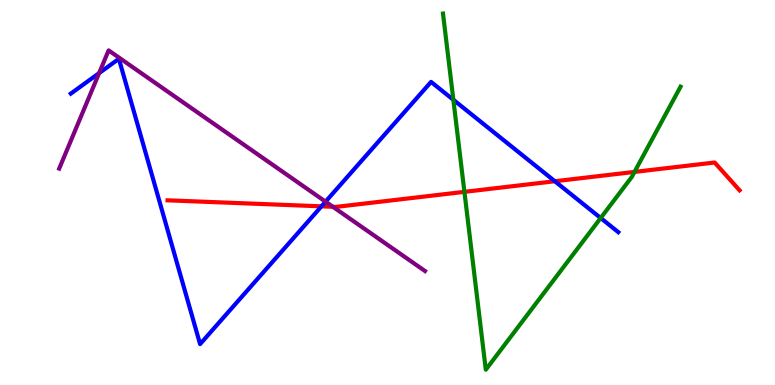[{'lines': ['blue', 'red'], 'intersections': [{'x': 4.15, 'y': 4.64}, {'x': 7.16, 'y': 5.29}]}, {'lines': ['green', 'red'], 'intersections': [{'x': 5.99, 'y': 5.02}, {'x': 8.19, 'y': 5.53}]}, {'lines': ['purple', 'red'], 'intersections': [{'x': 4.3, 'y': 4.63}]}, {'lines': ['blue', 'green'], 'intersections': [{'x': 5.85, 'y': 7.41}, {'x': 7.75, 'y': 4.34}]}, {'lines': ['blue', 'purple'], 'intersections': [{'x': 1.28, 'y': 8.1}, {'x': 4.2, 'y': 4.76}]}, {'lines': ['green', 'purple'], 'intersections': []}]